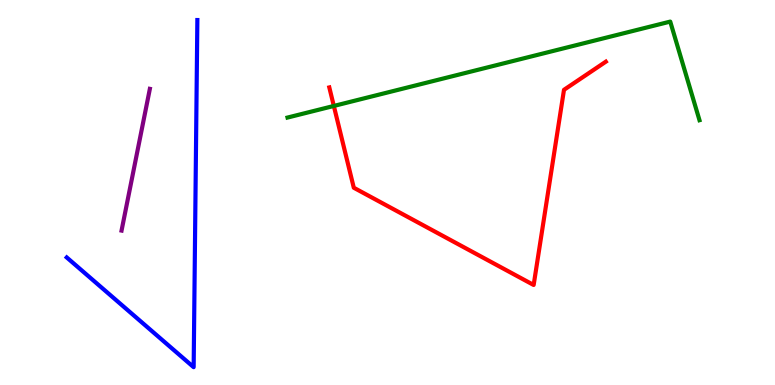[{'lines': ['blue', 'red'], 'intersections': []}, {'lines': ['green', 'red'], 'intersections': [{'x': 4.31, 'y': 7.25}]}, {'lines': ['purple', 'red'], 'intersections': []}, {'lines': ['blue', 'green'], 'intersections': []}, {'lines': ['blue', 'purple'], 'intersections': []}, {'lines': ['green', 'purple'], 'intersections': []}]